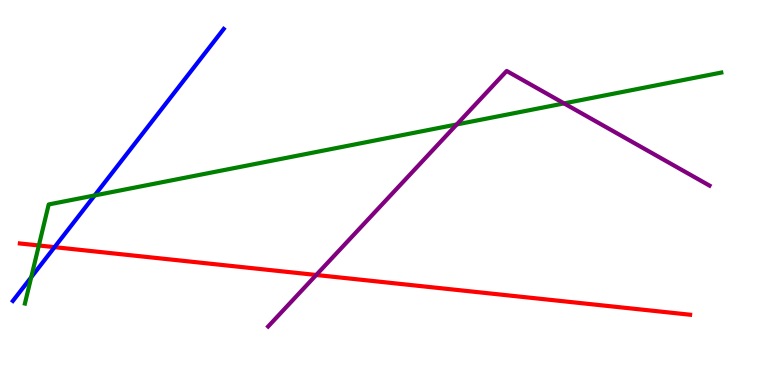[{'lines': ['blue', 'red'], 'intersections': [{'x': 0.704, 'y': 3.58}]}, {'lines': ['green', 'red'], 'intersections': [{'x': 0.501, 'y': 3.62}]}, {'lines': ['purple', 'red'], 'intersections': [{'x': 4.08, 'y': 2.86}]}, {'lines': ['blue', 'green'], 'intersections': [{'x': 0.403, 'y': 2.8}, {'x': 1.22, 'y': 4.92}]}, {'lines': ['blue', 'purple'], 'intersections': []}, {'lines': ['green', 'purple'], 'intersections': [{'x': 5.89, 'y': 6.77}, {'x': 7.28, 'y': 7.31}]}]